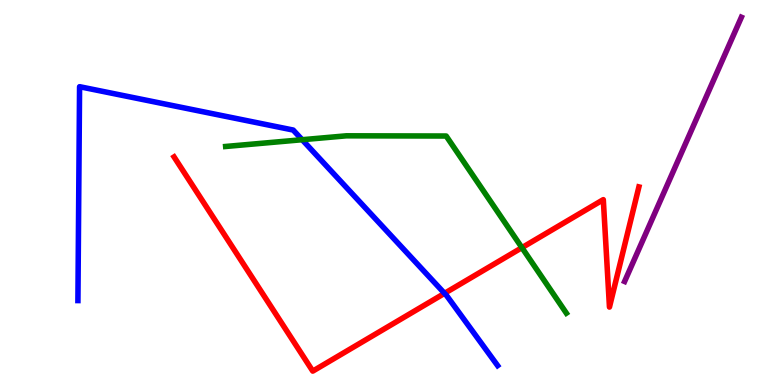[{'lines': ['blue', 'red'], 'intersections': [{'x': 5.74, 'y': 2.38}]}, {'lines': ['green', 'red'], 'intersections': [{'x': 6.73, 'y': 3.57}]}, {'lines': ['purple', 'red'], 'intersections': []}, {'lines': ['blue', 'green'], 'intersections': [{'x': 3.9, 'y': 6.37}]}, {'lines': ['blue', 'purple'], 'intersections': []}, {'lines': ['green', 'purple'], 'intersections': []}]